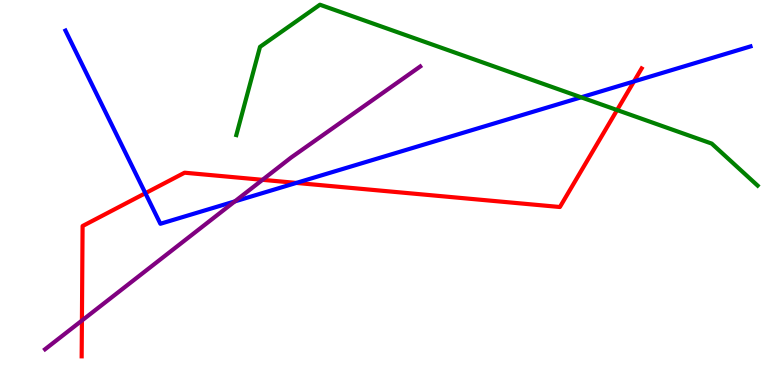[{'lines': ['blue', 'red'], 'intersections': [{'x': 1.88, 'y': 4.98}, {'x': 3.82, 'y': 5.25}, {'x': 8.18, 'y': 7.88}]}, {'lines': ['green', 'red'], 'intersections': [{'x': 7.96, 'y': 7.14}]}, {'lines': ['purple', 'red'], 'intersections': [{'x': 1.06, 'y': 1.67}, {'x': 3.39, 'y': 5.33}]}, {'lines': ['blue', 'green'], 'intersections': [{'x': 7.5, 'y': 7.47}]}, {'lines': ['blue', 'purple'], 'intersections': [{'x': 3.03, 'y': 4.77}]}, {'lines': ['green', 'purple'], 'intersections': []}]